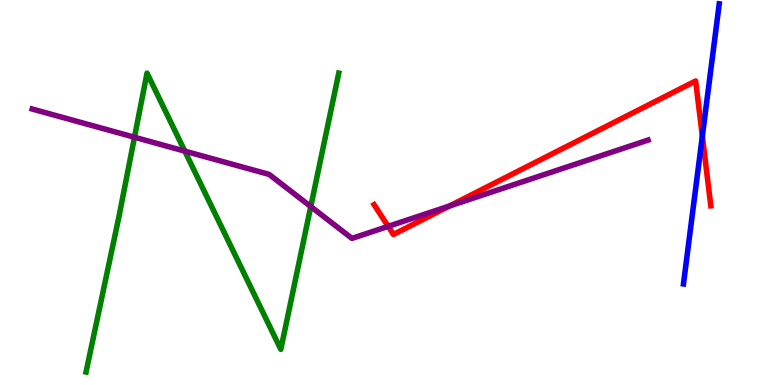[{'lines': ['blue', 'red'], 'intersections': [{'x': 9.06, 'y': 6.46}]}, {'lines': ['green', 'red'], 'intersections': []}, {'lines': ['purple', 'red'], 'intersections': [{'x': 5.01, 'y': 4.12}, {'x': 5.8, 'y': 4.65}]}, {'lines': ['blue', 'green'], 'intersections': []}, {'lines': ['blue', 'purple'], 'intersections': []}, {'lines': ['green', 'purple'], 'intersections': [{'x': 1.74, 'y': 6.44}, {'x': 2.38, 'y': 6.07}, {'x': 4.01, 'y': 4.63}]}]